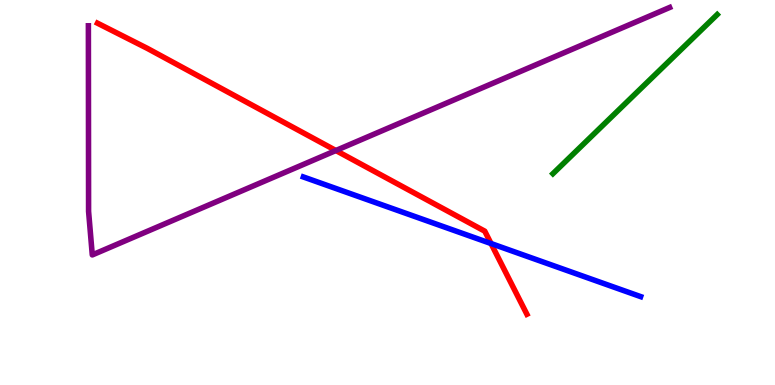[{'lines': ['blue', 'red'], 'intersections': [{'x': 6.34, 'y': 3.67}]}, {'lines': ['green', 'red'], 'intersections': []}, {'lines': ['purple', 'red'], 'intersections': [{'x': 4.33, 'y': 6.09}]}, {'lines': ['blue', 'green'], 'intersections': []}, {'lines': ['blue', 'purple'], 'intersections': []}, {'lines': ['green', 'purple'], 'intersections': []}]